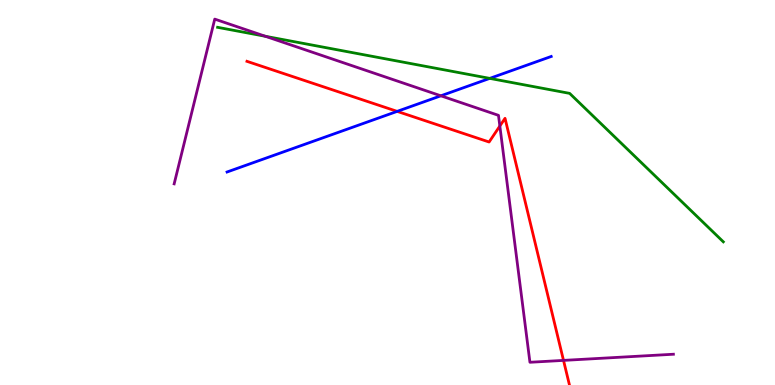[{'lines': ['blue', 'red'], 'intersections': [{'x': 5.12, 'y': 7.11}]}, {'lines': ['green', 'red'], 'intersections': []}, {'lines': ['purple', 'red'], 'intersections': [{'x': 6.45, 'y': 6.73}, {'x': 7.27, 'y': 0.639}]}, {'lines': ['blue', 'green'], 'intersections': [{'x': 6.32, 'y': 7.96}]}, {'lines': ['blue', 'purple'], 'intersections': [{'x': 5.69, 'y': 7.51}]}, {'lines': ['green', 'purple'], 'intersections': [{'x': 3.42, 'y': 9.06}]}]